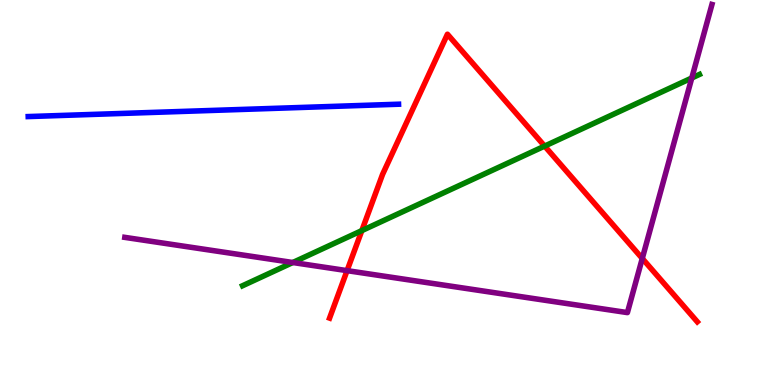[{'lines': ['blue', 'red'], 'intersections': []}, {'lines': ['green', 'red'], 'intersections': [{'x': 4.67, 'y': 4.01}, {'x': 7.03, 'y': 6.21}]}, {'lines': ['purple', 'red'], 'intersections': [{'x': 4.48, 'y': 2.97}, {'x': 8.29, 'y': 3.29}]}, {'lines': ['blue', 'green'], 'intersections': []}, {'lines': ['blue', 'purple'], 'intersections': []}, {'lines': ['green', 'purple'], 'intersections': [{'x': 3.78, 'y': 3.18}, {'x': 8.93, 'y': 7.97}]}]